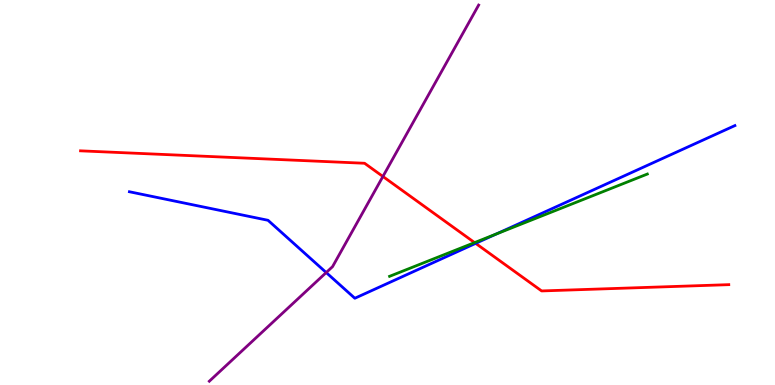[{'lines': ['blue', 'red'], 'intersections': [{'x': 6.14, 'y': 3.68}]}, {'lines': ['green', 'red'], 'intersections': [{'x': 6.12, 'y': 3.7}]}, {'lines': ['purple', 'red'], 'intersections': [{'x': 4.94, 'y': 5.42}]}, {'lines': ['blue', 'green'], 'intersections': [{'x': 6.4, 'y': 3.92}]}, {'lines': ['blue', 'purple'], 'intersections': [{'x': 4.21, 'y': 2.92}]}, {'lines': ['green', 'purple'], 'intersections': []}]